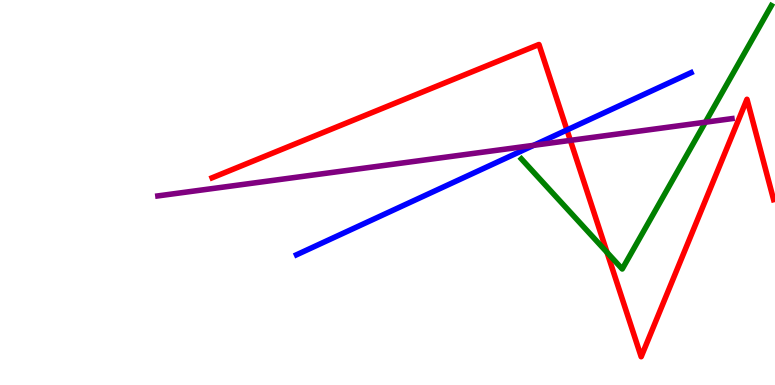[{'lines': ['blue', 'red'], 'intersections': [{'x': 7.32, 'y': 6.62}]}, {'lines': ['green', 'red'], 'intersections': [{'x': 7.83, 'y': 3.44}]}, {'lines': ['purple', 'red'], 'intersections': [{'x': 7.36, 'y': 6.35}]}, {'lines': ['blue', 'green'], 'intersections': []}, {'lines': ['blue', 'purple'], 'intersections': [{'x': 6.89, 'y': 6.23}]}, {'lines': ['green', 'purple'], 'intersections': [{'x': 9.1, 'y': 6.83}]}]